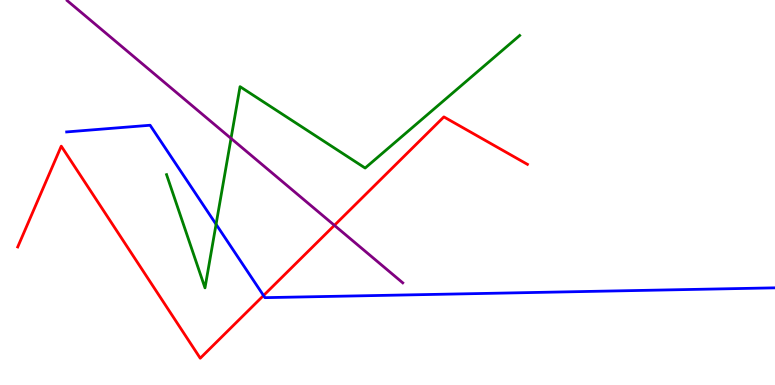[{'lines': ['blue', 'red'], 'intersections': [{'x': 3.4, 'y': 2.32}]}, {'lines': ['green', 'red'], 'intersections': []}, {'lines': ['purple', 'red'], 'intersections': [{'x': 4.31, 'y': 4.15}]}, {'lines': ['blue', 'green'], 'intersections': [{'x': 2.79, 'y': 4.17}]}, {'lines': ['blue', 'purple'], 'intersections': []}, {'lines': ['green', 'purple'], 'intersections': [{'x': 2.98, 'y': 6.41}]}]